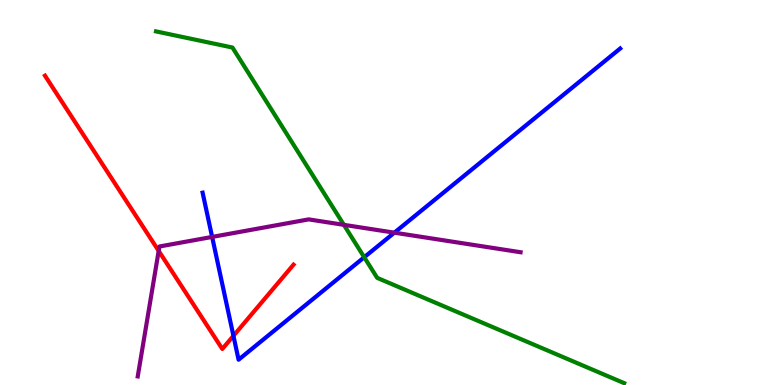[{'lines': ['blue', 'red'], 'intersections': [{'x': 3.01, 'y': 1.28}]}, {'lines': ['green', 'red'], 'intersections': []}, {'lines': ['purple', 'red'], 'intersections': [{'x': 2.05, 'y': 3.48}]}, {'lines': ['blue', 'green'], 'intersections': [{'x': 4.7, 'y': 3.32}]}, {'lines': ['blue', 'purple'], 'intersections': [{'x': 2.74, 'y': 3.85}, {'x': 5.09, 'y': 3.96}]}, {'lines': ['green', 'purple'], 'intersections': [{'x': 4.44, 'y': 4.16}]}]